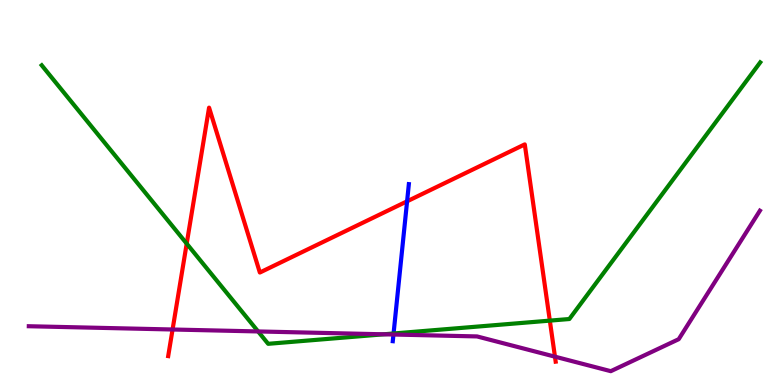[{'lines': ['blue', 'red'], 'intersections': [{'x': 5.25, 'y': 4.77}]}, {'lines': ['green', 'red'], 'intersections': [{'x': 2.41, 'y': 3.67}, {'x': 7.09, 'y': 1.67}]}, {'lines': ['purple', 'red'], 'intersections': [{'x': 2.23, 'y': 1.44}, {'x': 7.16, 'y': 0.736}]}, {'lines': ['blue', 'green'], 'intersections': [{'x': 5.08, 'y': 1.34}]}, {'lines': ['blue', 'purple'], 'intersections': [{'x': 5.08, 'y': 1.31}]}, {'lines': ['green', 'purple'], 'intersections': [{'x': 3.33, 'y': 1.39}, {'x': 4.95, 'y': 1.32}]}]